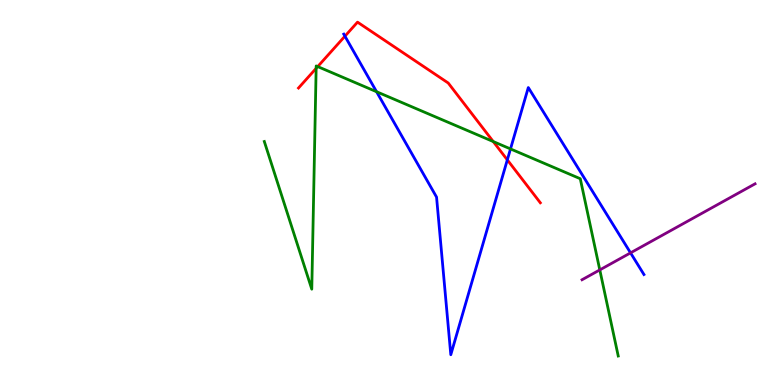[{'lines': ['blue', 'red'], 'intersections': [{'x': 4.45, 'y': 9.06}, {'x': 6.55, 'y': 5.85}]}, {'lines': ['green', 'red'], 'intersections': [{'x': 4.08, 'y': 8.23}, {'x': 4.1, 'y': 8.27}, {'x': 6.36, 'y': 6.32}]}, {'lines': ['purple', 'red'], 'intersections': []}, {'lines': ['blue', 'green'], 'intersections': [{'x': 4.86, 'y': 7.62}, {'x': 6.59, 'y': 6.13}]}, {'lines': ['blue', 'purple'], 'intersections': [{'x': 8.14, 'y': 3.43}]}, {'lines': ['green', 'purple'], 'intersections': [{'x': 7.74, 'y': 2.99}]}]